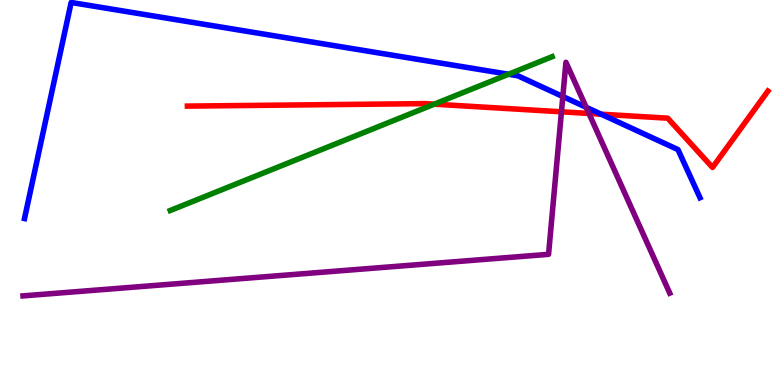[{'lines': ['blue', 'red'], 'intersections': [{'x': 7.76, 'y': 7.03}]}, {'lines': ['green', 'red'], 'intersections': [{'x': 5.6, 'y': 7.29}]}, {'lines': ['purple', 'red'], 'intersections': [{'x': 7.24, 'y': 7.1}, {'x': 7.6, 'y': 7.05}]}, {'lines': ['blue', 'green'], 'intersections': [{'x': 6.56, 'y': 8.07}]}, {'lines': ['blue', 'purple'], 'intersections': [{'x': 7.26, 'y': 7.49}, {'x': 7.56, 'y': 7.21}]}, {'lines': ['green', 'purple'], 'intersections': []}]